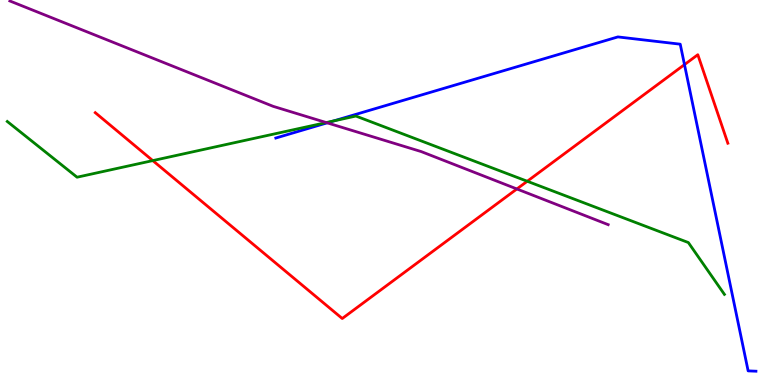[{'lines': ['blue', 'red'], 'intersections': [{'x': 8.83, 'y': 8.32}]}, {'lines': ['green', 'red'], 'intersections': [{'x': 1.97, 'y': 5.83}, {'x': 6.8, 'y': 5.29}]}, {'lines': ['purple', 'red'], 'intersections': [{'x': 6.67, 'y': 5.09}]}, {'lines': ['blue', 'green'], 'intersections': [{'x': 4.3, 'y': 6.86}]}, {'lines': ['blue', 'purple'], 'intersections': [{'x': 4.22, 'y': 6.81}]}, {'lines': ['green', 'purple'], 'intersections': [{'x': 4.21, 'y': 6.82}]}]